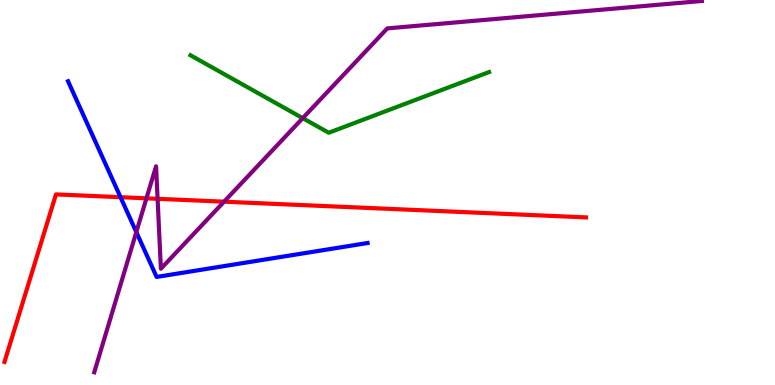[{'lines': ['blue', 'red'], 'intersections': [{'x': 1.56, 'y': 4.88}]}, {'lines': ['green', 'red'], 'intersections': []}, {'lines': ['purple', 'red'], 'intersections': [{'x': 1.89, 'y': 4.85}, {'x': 2.03, 'y': 4.84}, {'x': 2.89, 'y': 4.76}]}, {'lines': ['blue', 'green'], 'intersections': []}, {'lines': ['blue', 'purple'], 'intersections': [{'x': 1.76, 'y': 3.97}]}, {'lines': ['green', 'purple'], 'intersections': [{'x': 3.91, 'y': 6.93}]}]